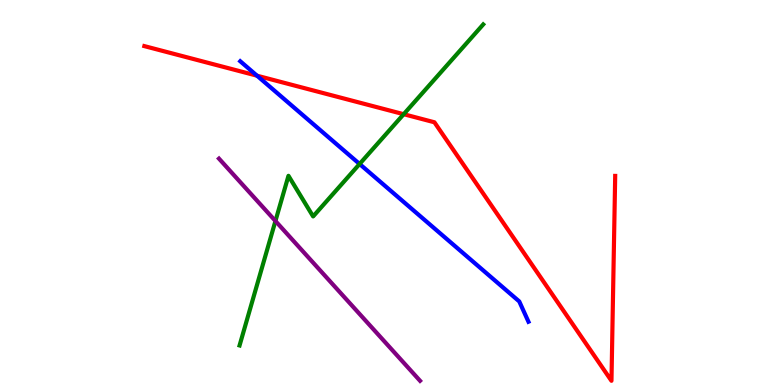[{'lines': ['blue', 'red'], 'intersections': [{'x': 3.32, 'y': 8.03}]}, {'lines': ['green', 'red'], 'intersections': [{'x': 5.21, 'y': 7.03}]}, {'lines': ['purple', 'red'], 'intersections': []}, {'lines': ['blue', 'green'], 'intersections': [{'x': 4.64, 'y': 5.74}]}, {'lines': ['blue', 'purple'], 'intersections': []}, {'lines': ['green', 'purple'], 'intersections': [{'x': 3.55, 'y': 4.26}]}]